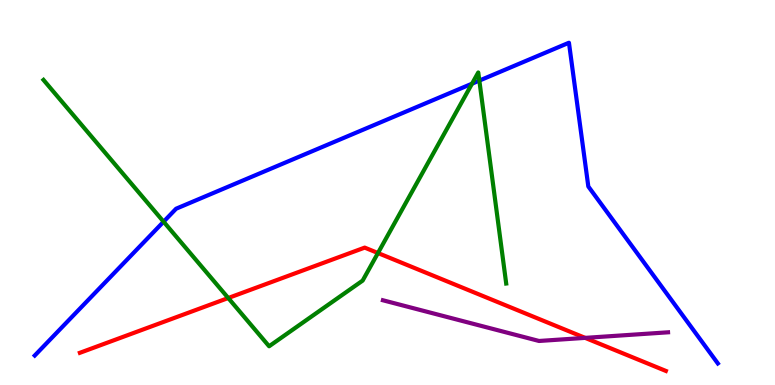[{'lines': ['blue', 'red'], 'intersections': []}, {'lines': ['green', 'red'], 'intersections': [{'x': 2.95, 'y': 2.26}, {'x': 4.88, 'y': 3.43}]}, {'lines': ['purple', 'red'], 'intersections': [{'x': 7.55, 'y': 1.22}]}, {'lines': ['blue', 'green'], 'intersections': [{'x': 2.11, 'y': 4.24}, {'x': 6.09, 'y': 7.83}, {'x': 6.19, 'y': 7.91}]}, {'lines': ['blue', 'purple'], 'intersections': []}, {'lines': ['green', 'purple'], 'intersections': []}]